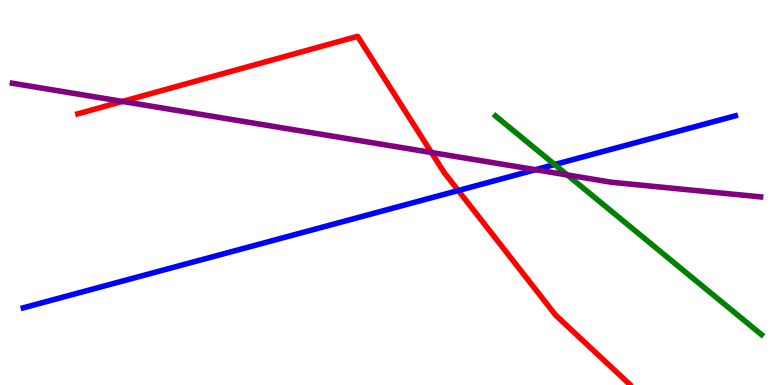[{'lines': ['blue', 'red'], 'intersections': [{'x': 5.91, 'y': 5.05}]}, {'lines': ['green', 'red'], 'intersections': []}, {'lines': ['purple', 'red'], 'intersections': [{'x': 1.58, 'y': 7.37}, {'x': 5.57, 'y': 6.04}]}, {'lines': ['blue', 'green'], 'intersections': [{'x': 7.16, 'y': 5.73}]}, {'lines': ['blue', 'purple'], 'intersections': [{'x': 6.91, 'y': 5.59}]}, {'lines': ['green', 'purple'], 'intersections': [{'x': 7.32, 'y': 5.46}]}]